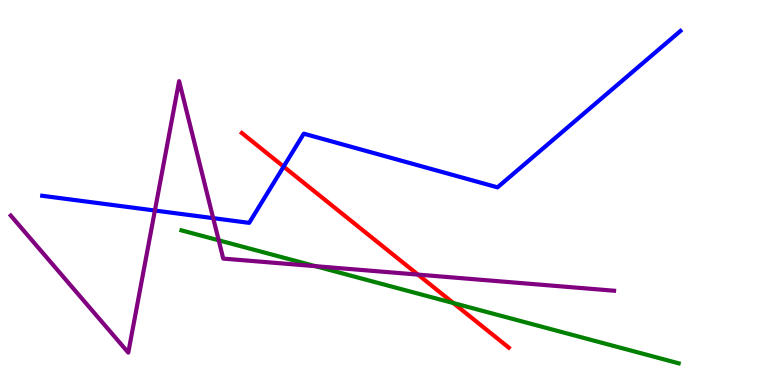[{'lines': ['blue', 'red'], 'intersections': [{'x': 3.66, 'y': 5.67}]}, {'lines': ['green', 'red'], 'intersections': [{'x': 5.85, 'y': 2.13}]}, {'lines': ['purple', 'red'], 'intersections': [{'x': 5.39, 'y': 2.87}]}, {'lines': ['blue', 'green'], 'intersections': []}, {'lines': ['blue', 'purple'], 'intersections': [{'x': 2.0, 'y': 4.53}, {'x': 2.75, 'y': 4.33}]}, {'lines': ['green', 'purple'], 'intersections': [{'x': 2.82, 'y': 3.76}, {'x': 4.07, 'y': 3.09}]}]